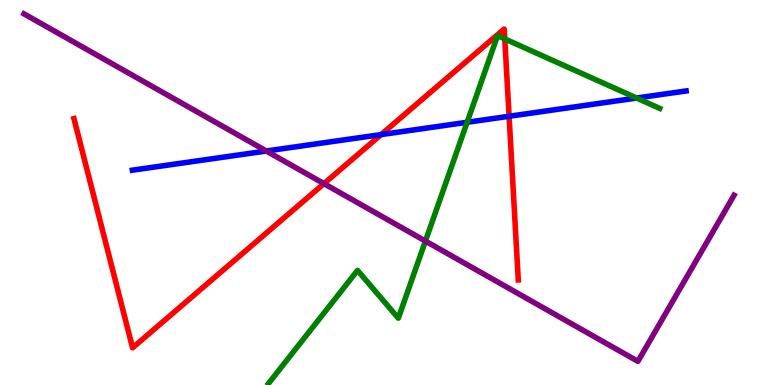[{'lines': ['blue', 'red'], 'intersections': [{'x': 4.92, 'y': 6.5}, {'x': 6.57, 'y': 6.98}]}, {'lines': ['green', 'red'], 'intersections': [{'x': 6.51, 'y': 8.99}]}, {'lines': ['purple', 'red'], 'intersections': [{'x': 4.18, 'y': 5.23}]}, {'lines': ['blue', 'green'], 'intersections': [{'x': 6.03, 'y': 6.82}, {'x': 8.21, 'y': 7.45}]}, {'lines': ['blue', 'purple'], 'intersections': [{'x': 3.44, 'y': 6.08}]}, {'lines': ['green', 'purple'], 'intersections': [{'x': 5.49, 'y': 3.74}]}]